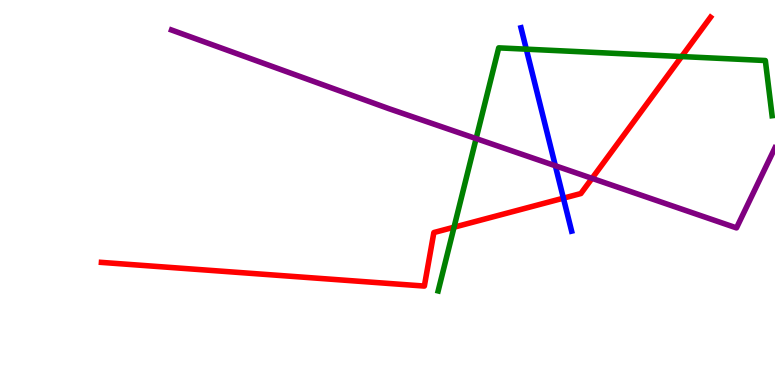[{'lines': ['blue', 'red'], 'intersections': [{'x': 7.27, 'y': 4.85}]}, {'lines': ['green', 'red'], 'intersections': [{'x': 5.86, 'y': 4.1}, {'x': 8.8, 'y': 8.53}]}, {'lines': ['purple', 'red'], 'intersections': [{'x': 7.64, 'y': 5.37}]}, {'lines': ['blue', 'green'], 'intersections': [{'x': 6.79, 'y': 8.72}]}, {'lines': ['blue', 'purple'], 'intersections': [{'x': 7.17, 'y': 5.69}]}, {'lines': ['green', 'purple'], 'intersections': [{'x': 6.14, 'y': 6.4}]}]